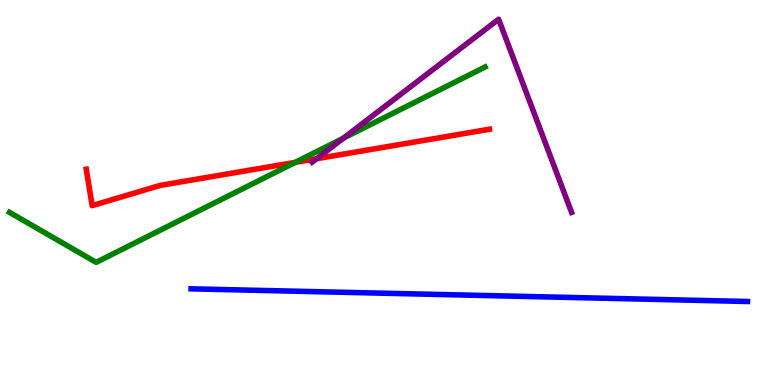[{'lines': ['blue', 'red'], 'intersections': []}, {'lines': ['green', 'red'], 'intersections': [{'x': 3.81, 'y': 5.78}]}, {'lines': ['purple', 'red'], 'intersections': [{'x': 4.08, 'y': 5.88}]}, {'lines': ['blue', 'green'], 'intersections': []}, {'lines': ['blue', 'purple'], 'intersections': []}, {'lines': ['green', 'purple'], 'intersections': [{'x': 4.43, 'y': 6.41}]}]